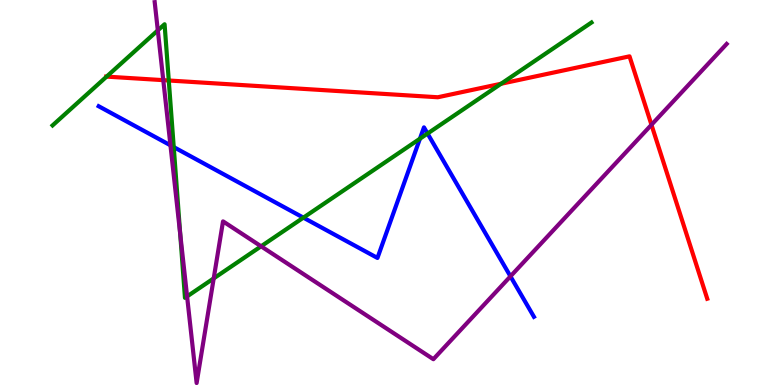[{'lines': ['blue', 'red'], 'intersections': []}, {'lines': ['green', 'red'], 'intersections': [{'x': 1.38, 'y': 8.01}, {'x': 2.18, 'y': 7.91}, {'x': 6.47, 'y': 7.82}]}, {'lines': ['purple', 'red'], 'intersections': [{'x': 2.11, 'y': 7.92}, {'x': 8.41, 'y': 6.76}]}, {'lines': ['blue', 'green'], 'intersections': [{'x': 2.24, 'y': 6.18}, {'x': 3.91, 'y': 4.35}, {'x': 5.42, 'y': 6.4}, {'x': 5.52, 'y': 6.53}]}, {'lines': ['blue', 'purple'], 'intersections': [{'x': 2.2, 'y': 6.23}, {'x': 6.59, 'y': 2.82}]}, {'lines': ['green', 'purple'], 'intersections': [{'x': 2.04, 'y': 9.21}, {'x': 2.32, 'y': 3.93}, {'x': 2.41, 'y': 2.3}, {'x': 2.76, 'y': 2.77}, {'x': 3.37, 'y': 3.6}]}]